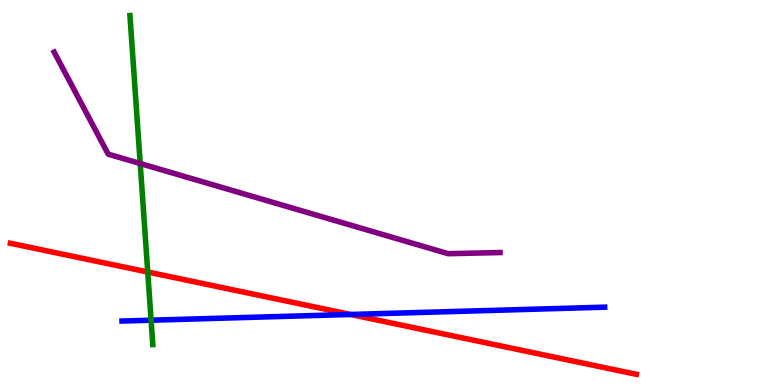[{'lines': ['blue', 'red'], 'intersections': [{'x': 4.52, 'y': 1.83}]}, {'lines': ['green', 'red'], 'intersections': [{'x': 1.91, 'y': 2.93}]}, {'lines': ['purple', 'red'], 'intersections': []}, {'lines': ['blue', 'green'], 'intersections': [{'x': 1.95, 'y': 1.68}]}, {'lines': ['blue', 'purple'], 'intersections': []}, {'lines': ['green', 'purple'], 'intersections': [{'x': 1.81, 'y': 5.75}]}]